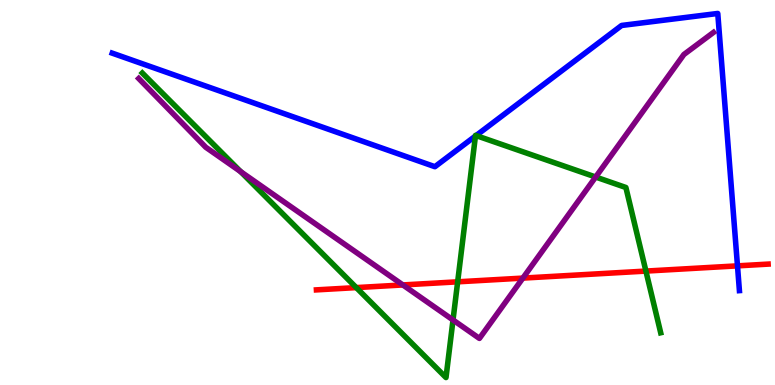[{'lines': ['blue', 'red'], 'intersections': [{'x': 9.52, 'y': 3.09}]}, {'lines': ['green', 'red'], 'intersections': [{'x': 4.6, 'y': 2.53}, {'x': 5.91, 'y': 2.68}, {'x': 8.33, 'y': 2.96}]}, {'lines': ['purple', 'red'], 'intersections': [{'x': 5.2, 'y': 2.6}, {'x': 6.75, 'y': 2.78}]}, {'lines': ['blue', 'green'], 'intersections': [{'x': 6.13, 'y': 6.47}, {'x': 6.14, 'y': 6.48}]}, {'lines': ['blue', 'purple'], 'intersections': []}, {'lines': ['green', 'purple'], 'intersections': [{'x': 3.1, 'y': 5.54}, {'x': 5.85, 'y': 1.69}, {'x': 7.69, 'y': 5.4}]}]